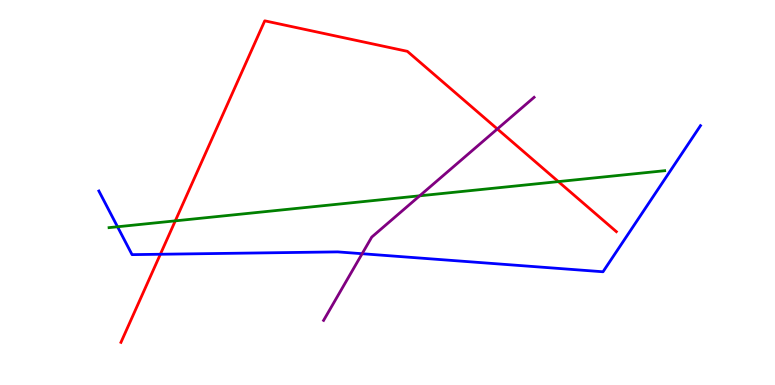[{'lines': ['blue', 'red'], 'intersections': [{'x': 2.07, 'y': 3.4}]}, {'lines': ['green', 'red'], 'intersections': [{'x': 2.26, 'y': 4.26}, {'x': 7.2, 'y': 5.28}]}, {'lines': ['purple', 'red'], 'intersections': [{'x': 6.42, 'y': 6.65}]}, {'lines': ['blue', 'green'], 'intersections': [{'x': 1.52, 'y': 4.11}]}, {'lines': ['blue', 'purple'], 'intersections': [{'x': 4.67, 'y': 3.41}]}, {'lines': ['green', 'purple'], 'intersections': [{'x': 5.42, 'y': 4.91}]}]